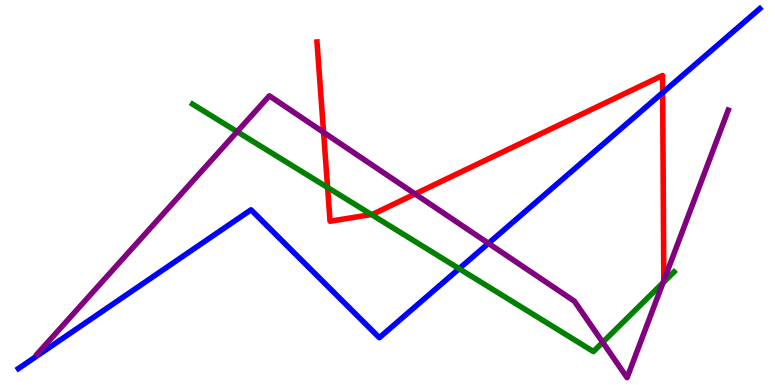[{'lines': ['blue', 'red'], 'intersections': [{'x': 8.55, 'y': 7.59}]}, {'lines': ['green', 'red'], 'intersections': [{'x': 4.23, 'y': 5.13}, {'x': 4.79, 'y': 4.43}]}, {'lines': ['purple', 'red'], 'intersections': [{'x': 4.18, 'y': 6.56}, {'x': 5.36, 'y': 4.96}]}, {'lines': ['blue', 'green'], 'intersections': [{'x': 5.92, 'y': 3.02}]}, {'lines': ['blue', 'purple'], 'intersections': [{'x': 6.3, 'y': 3.68}]}, {'lines': ['green', 'purple'], 'intersections': [{'x': 3.06, 'y': 6.58}, {'x': 7.78, 'y': 1.11}, {'x': 8.55, 'y': 2.65}]}]